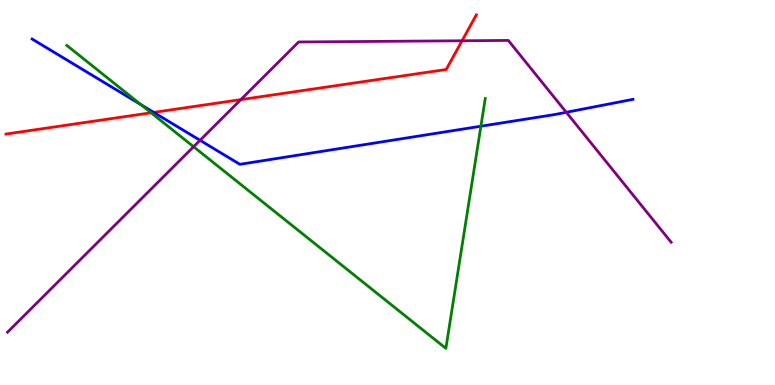[{'lines': ['blue', 'red'], 'intersections': [{'x': 1.98, 'y': 7.08}]}, {'lines': ['green', 'red'], 'intersections': [{'x': 1.95, 'y': 7.07}]}, {'lines': ['purple', 'red'], 'intersections': [{'x': 3.11, 'y': 7.41}, {'x': 5.96, 'y': 8.94}]}, {'lines': ['blue', 'green'], 'intersections': [{'x': 1.82, 'y': 7.28}, {'x': 6.21, 'y': 6.72}]}, {'lines': ['blue', 'purple'], 'intersections': [{'x': 2.58, 'y': 6.36}, {'x': 7.31, 'y': 7.08}]}, {'lines': ['green', 'purple'], 'intersections': [{'x': 2.5, 'y': 6.19}]}]